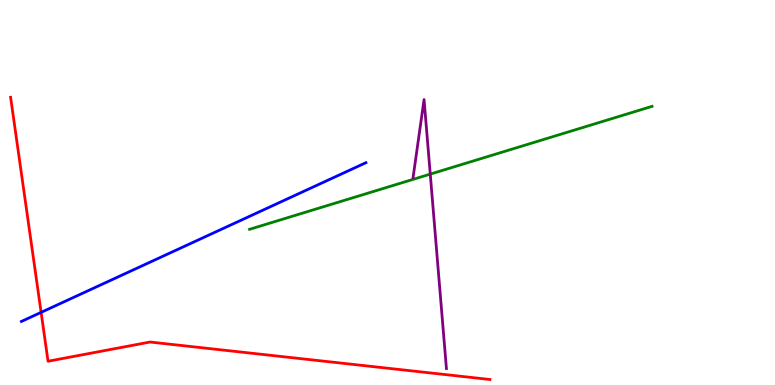[{'lines': ['blue', 'red'], 'intersections': [{'x': 0.53, 'y': 1.89}]}, {'lines': ['green', 'red'], 'intersections': []}, {'lines': ['purple', 'red'], 'intersections': []}, {'lines': ['blue', 'green'], 'intersections': []}, {'lines': ['blue', 'purple'], 'intersections': []}, {'lines': ['green', 'purple'], 'intersections': [{'x': 5.55, 'y': 5.48}]}]